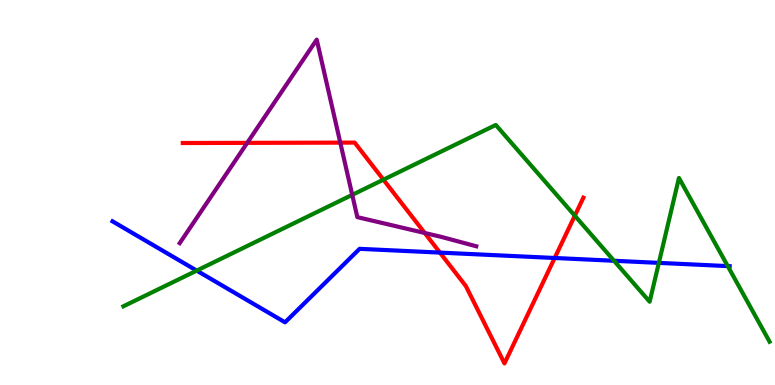[{'lines': ['blue', 'red'], 'intersections': [{'x': 5.68, 'y': 3.44}, {'x': 7.16, 'y': 3.3}]}, {'lines': ['green', 'red'], 'intersections': [{'x': 4.95, 'y': 5.33}, {'x': 7.42, 'y': 4.4}]}, {'lines': ['purple', 'red'], 'intersections': [{'x': 3.19, 'y': 6.29}, {'x': 4.39, 'y': 6.3}, {'x': 5.48, 'y': 3.95}]}, {'lines': ['blue', 'green'], 'intersections': [{'x': 2.54, 'y': 2.97}, {'x': 7.92, 'y': 3.23}, {'x': 8.5, 'y': 3.17}, {'x': 9.39, 'y': 3.09}]}, {'lines': ['blue', 'purple'], 'intersections': []}, {'lines': ['green', 'purple'], 'intersections': [{'x': 4.55, 'y': 4.94}]}]